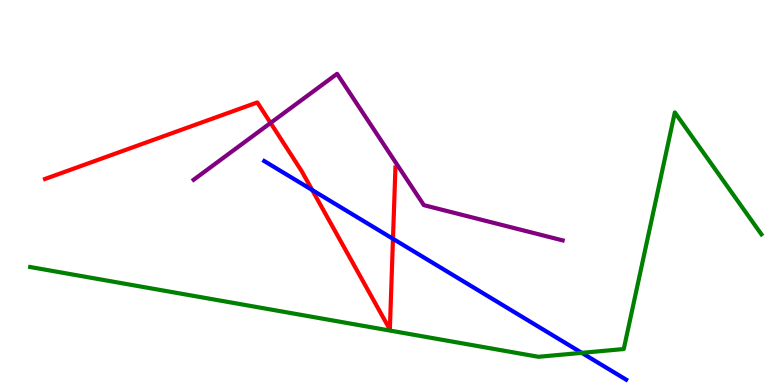[{'lines': ['blue', 'red'], 'intersections': [{'x': 4.03, 'y': 5.06}, {'x': 5.07, 'y': 3.8}]}, {'lines': ['green', 'red'], 'intersections': []}, {'lines': ['purple', 'red'], 'intersections': [{'x': 3.49, 'y': 6.81}]}, {'lines': ['blue', 'green'], 'intersections': [{'x': 7.51, 'y': 0.835}]}, {'lines': ['blue', 'purple'], 'intersections': []}, {'lines': ['green', 'purple'], 'intersections': []}]